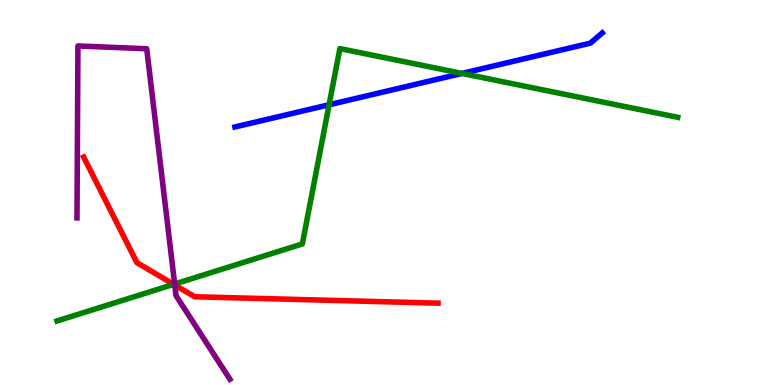[{'lines': ['blue', 'red'], 'intersections': []}, {'lines': ['green', 'red'], 'intersections': [{'x': 2.24, 'y': 2.61}]}, {'lines': ['purple', 'red'], 'intersections': [{'x': 2.26, 'y': 2.6}]}, {'lines': ['blue', 'green'], 'intersections': [{'x': 4.25, 'y': 7.28}, {'x': 5.96, 'y': 8.09}]}, {'lines': ['blue', 'purple'], 'intersections': []}, {'lines': ['green', 'purple'], 'intersections': [{'x': 2.25, 'y': 2.62}]}]